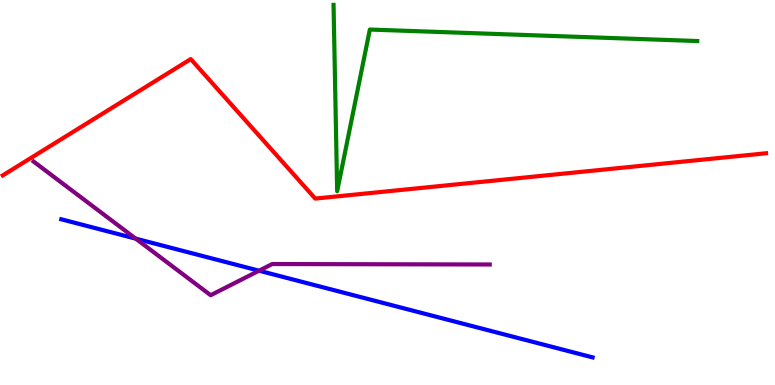[{'lines': ['blue', 'red'], 'intersections': []}, {'lines': ['green', 'red'], 'intersections': []}, {'lines': ['purple', 'red'], 'intersections': []}, {'lines': ['blue', 'green'], 'intersections': []}, {'lines': ['blue', 'purple'], 'intersections': [{'x': 1.75, 'y': 3.8}, {'x': 3.34, 'y': 2.97}]}, {'lines': ['green', 'purple'], 'intersections': []}]